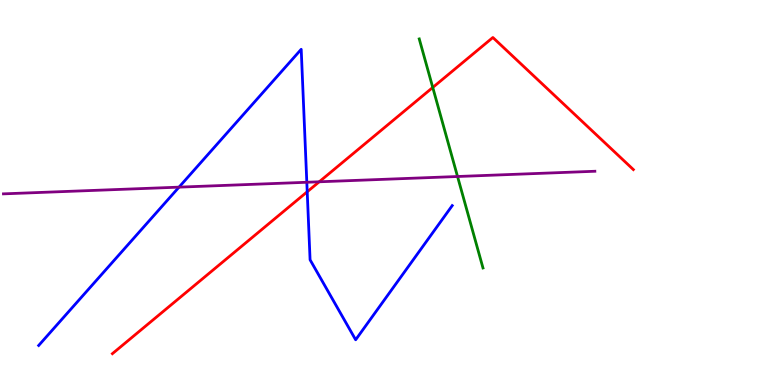[{'lines': ['blue', 'red'], 'intersections': [{'x': 3.96, 'y': 5.02}]}, {'lines': ['green', 'red'], 'intersections': [{'x': 5.58, 'y': 7.73}]}, {'lines': ['purple', 'red'], 'intersections': [{'x': 4.12, 'y': 5.28}]}, {'lines': ['blue', 'green'], 'intersections': []}, {'lines': ['blue', 'purple'], 'intersections': [{'x': 2.31, 'y': 5.14}, {'x': 3.96, 'y': 5.27}]}, {'lines': ['green', 'purple'], 'intersections': [{'x': 5.9, 'y': 5.42}]}]